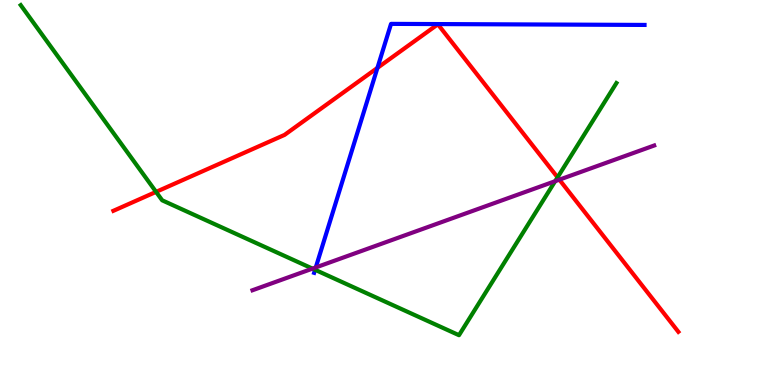[{'lines': ['blue', 'red'], 'intersections': [{'x': 4.87, 'y': 8.24}]}, {'lines': ['green', 'red'], 'intersections': [{'x': 2.01, 'y': 5.02}, {'x': 7.19, 'y': 5.39}]}, {'lines': ['purple', 'red'], 'intersections': [{'x': 7.22, 'y': 5.33}]}, {'lines': ['blue', 'green'], 'intersections': [{'x': 4.07, 'y': 2.99}]}, {'lines': ['blue', 'purple'], 'intersections': [{'x': 4.07, 'y': 3.05}]}, {'lines': ['green', 'purple'], 'intersections': [{'x': 4.03, 'y': 3.02}, {'x': 7.16, 'y': 5.29}]}]